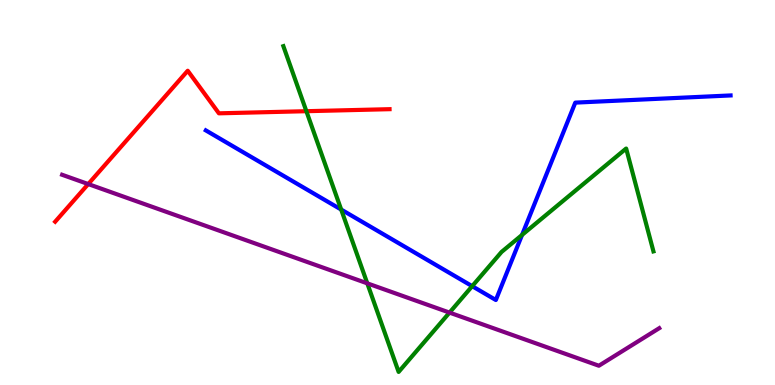[{'lines': ['blue', 'red'], 'intersections': []}, {'lines': ['green', 'red'], 'intersections': [{'x': 3.95, 'y': 7.11}]}, {'lines': ['purple', 'red'], 'intersections': [{'x': 1.14, 'y': 5.22}]}, {'lines': ['blue', 'green'], 'intersections': [{'x': 4.4, 'y': 4.56}, {'x': 6.09, 'y': 2.57}, {'x': 6.74, 'y': 3.9}]}, {'lines': ['blue', 'purple'], 'intersections': []}, {'lines': ['green', 'purple'], 'intersections': [{'x': 4.74, 'y': 2.64}, {'x': 5.8, 'y': 1.88}]}]